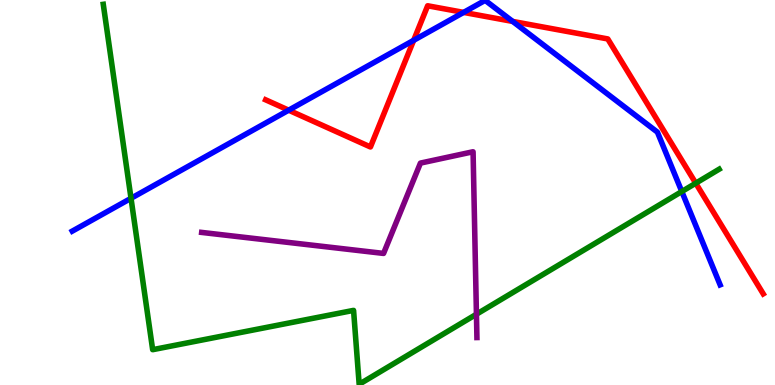[{'lines': ['blue', 'red'], 'intersections': [{'x': 3.72, 'y': 7.14}, {'x': 5.34, 'y': 8.95}, {'x': 5.98, 'y': 9.68}, {'x': 6.62, 'y': 9.44}]}, {'lines': ['green', 'red'], 'intersections': [{'x': 8.98, 'y': 5.24}]}, {'lines': ['purple', 'red'], 'intersections': []}, {'lines': ['blue', 'green'], 'intersections': [{'x': 1.69, 'y': 4.85}, {'x': 8.8, 'y': 5.03}]}, {'lines': ['blue', 'purple'], 'intersections': []}, {'lines': ['green', 'purple'], 'intersections': [{'x': 6.15, 'y': 1.84}]}]